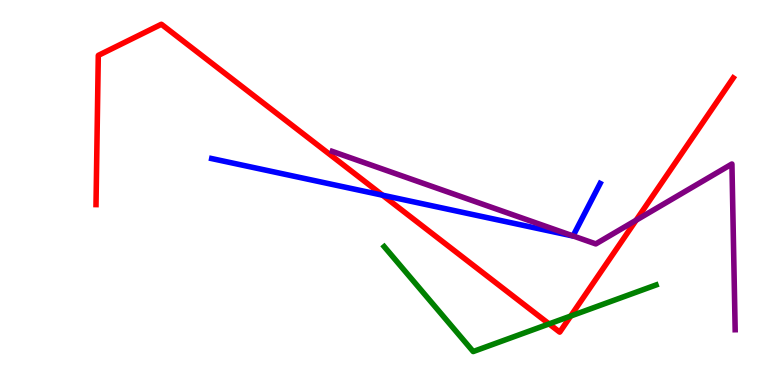[{'lines': ['blue', 'red'], 'intersections': [{'x': 4.94, 'y': 4.93}]}, {'lines': ['green', 'red'], 'intersections': [{'x': 7.08, 'y': 1.59}, {'x': 7.36, 'y': 1.79}]}, {'lines': ['purple', 'red'], 'intersections': [{'x': 8.21, 'y': 4.28}]}, {'lines': ['blue', 'green'], 'intersections': []}, {'lines': ['blue', 'purple'], 'intersections': [{'x': 7.39, 'y': 3.87}]}, {'lines': ['green', 'purple'], 'intersections': []}]